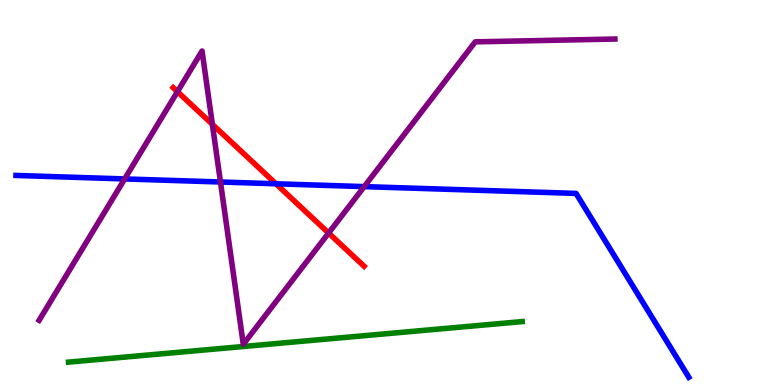[{'lines': ['blue', 'red'], 'intersections': [{'x': 3.56, 'y': 5.23}]}, {'lines': ['green', 'red'], 'intersections': []}, {'lines': ['purple', 'red'], 'intersections': [{'x': 2.29, 'y': 7.62}, {'x': 2.74, 'y': 6.77}, {'x': 4.24, 'y': 3.95}]}, {'lines': ['blue', 'green'], 'intersections': []}, {'lines': ['blue', 'purple'], 'intersections': [{'x': 1.61, 'y': 5.35}, {'x': 2.84, 'y': 5.27}, {'x': 4.7, 'y': 5.15}]}, {'lines': ['green', 'purple'], 'intersections': []}]